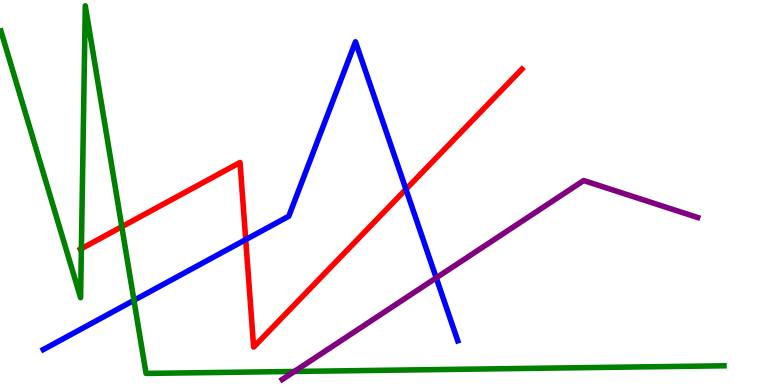[{'lines': ['blue', 'red'], 'intersections': [{'x': 3.17, 'y': 3.78}, {'x': 5.24, 'y': 5.08}]}, {'lines': ['green', 'red'], 'intersections': [{'x': 1.05, 'y': 3.54}, {'x': 1.57, 'y': 4.11}]}, {'lines': ['purple', 'red'], 'intersections': []}, {'lines': ['blue', 'green'], 'intersections': [{'x': 1.73, 'y': 2.2}]}, {'lines': ['blue', 'purple'], 'intersections': [{'x': 5.63, 'y': 2.78}]}, {'lines': ['green', 'purple'], 'intersections': [{'x': 3.8, 'y': 0.352}]}]